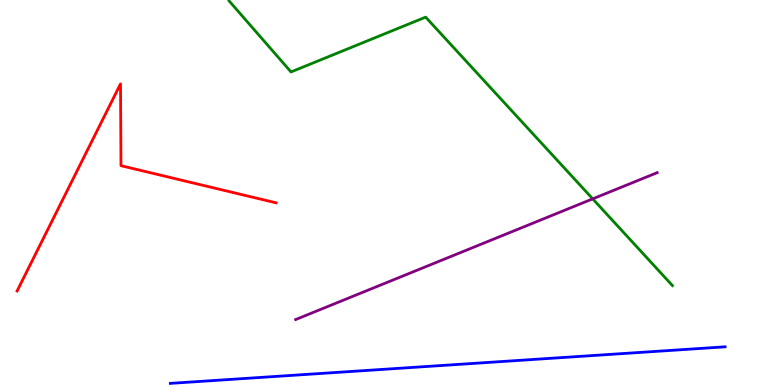[{'lines': ['blue', 'red'], 'intersections': []}, {'lines': ['green', 'red'], 'intersections': []}, {'lines': ['purple', 'red'], 'intersections': []}, {'lines': ['blue', 'green'], 'intersections': []}, {'lines': ['blue', 'purple'], 'intersections': []}, {'lines': ['green', 'purple'], 'intersections': [{'x': 7.65, 'y': 4.83}]}]